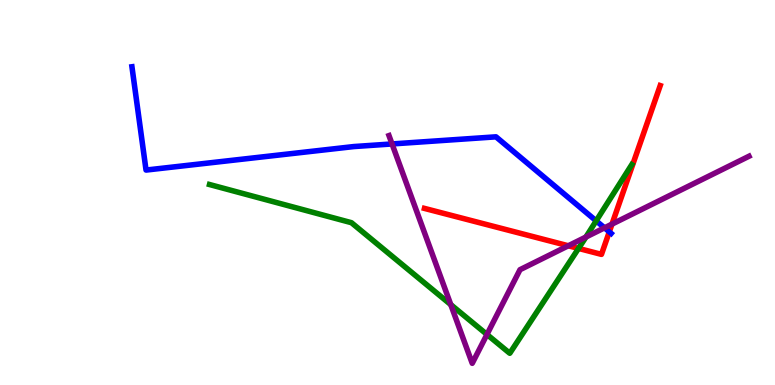[{'lines': ['blue', 'red'], 'intersections': [{'x': 7.86, 'y': 3.98}]}, {'lines': ['green', 'red'], 'intersections': [{'x': 7.46, 'y': 3.55}]}, {'lines': ['purple', 'red'], 'intersections': [{'x': 7.33, 'y': 3.62}, {'x': 7.9, 'y': 4.18}]}, {'lines': ['blue', 'green'], 'intersections': [{'x': 7.69, 'y': 4.26}]}, {'lines': ['blue', 'purple'], 'intersections': [{'x': 5.06, 'y': 6.26}, {'x': 7.8, 'y': 4.08}]}, {'lines': ['green', 'purple'], 'intersections': [{'x': 5.82, 'y': 2.09}, {'x': 6.28, 'y': 1.31}, {'x': 7.56, 'y': 3.84}]}]